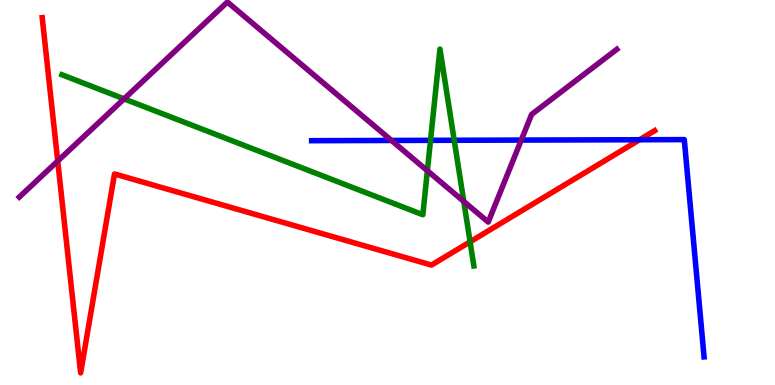[{'lines': ['blue', 'red'], 'intersections': [{'x': 8.25, 'y': 6.37}]}, {'lines': ['green', 'red'], 'intersections': [{'x': 6.07, 'y': 3.72}]}, {'lines': ['purple', 'red'], 'intersections': [{'x': 0.745, 'y': 5.82}]}, {'lines': ['blue', 'green'], 'intersections': [{'x': 5.56, 'y': 6.35}, {'x': 5.86, 'y': 6.36}]}, {'lines': ['blue', 'purple'], 'intersections': [{'x': 5.05, 'y': 6.35}, {'x': 6.73, 'y': 6.36}]}, {'lines': ['green', 'purple'], 'intersections': [{'x': 1.6, 'y': 7.43}, {'x': 5.51, 'y': 5.57}, {'x': 5.98, 'y': 4.77}]}]